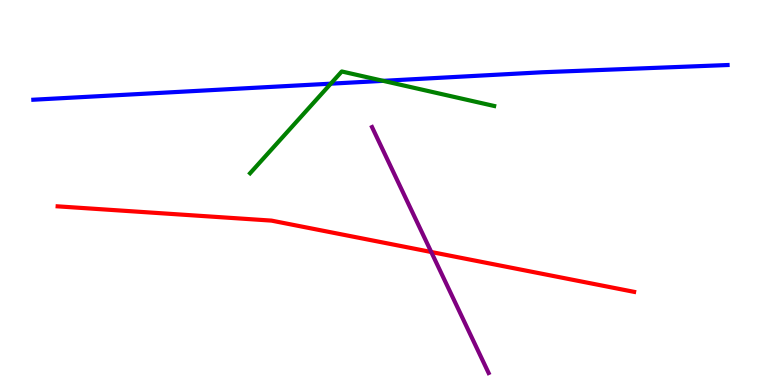[{'lines': ['blue', 'red'], 'intersections': []}, {'lines': ['green', 'red'], 'intersections': []}, {'lines': ['purple', 'red'], 'intersections': [{'x': 5.56, 'y': 3.45}]}, {'lines': ['blue', 'green'], 'intersections': [{'x': 4.27, 'y': 7.83}, {'x': 4.94, 'y': 7.9}]}, {'lines': ['blue', 'purple'], 'intersections': []}, {'lines': ['green', 'purple'], 'intersections': []}]